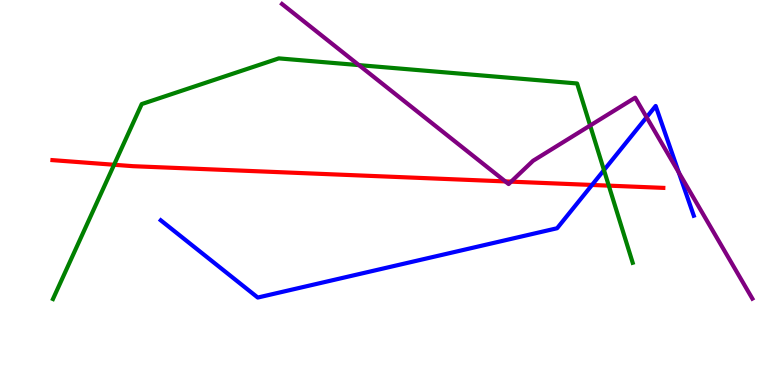[{'lines': ['blue', 'red'], 'intersections': [{'x': 7.64, 'y': 5.2}]}, {'lines': ['green', 'red'], 'intersections': [{'x': 1.47, 'y': 5.72}, {'x': 7.86, 'y': 5.18}]}, {'lines': ['purple', 'red'], 'intersections': [{'x': 6.52, 'y': 5.29}, {'x': 6.6, 'y': 5.28}]}, {'lines': ['blue', 'green'], 'intersections': [{'x': 7.79, 'y': 5.58}]}, {'lines': ['blue', 'purple'], 'intersections': [{'x': 8.34, 'y': 6.95}, {'x': 8.76, 'y': 5.52}]}, {'lines': ['green', 'purple'], 'intersections': [{'x': 4.63, 'y': 8.31}, {'x': 7.61, 'y': 6.74}]}]